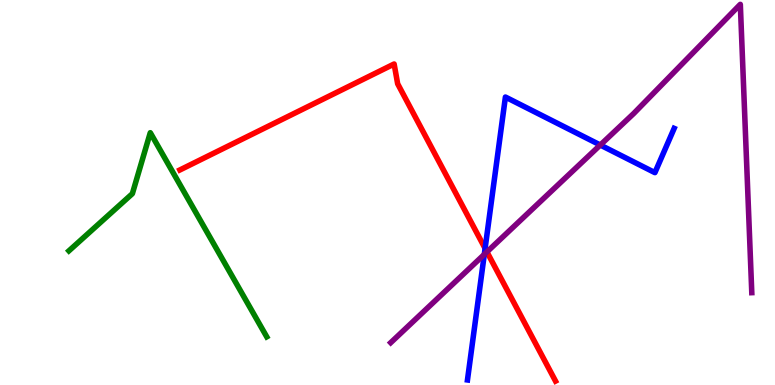[{'lines': ['blue', 'red'], 'intersections': [{'x': 6.26, 'y': 3.55}]}, {'lines': ['green', 'red'], 'intersections': []}, {'lines': ['purple', 'red'], 'intersections': [{'x': 6.28, 'y': 3.46}]}, {'lines': ['blue', 'green'], 'intersections': []}, {'lines': ['blue', 'purple'], 'intersections': [{'x': 6.25, 'y': 3.39}, {'x': 7.75, 'y': 6.23}]}, {'lines': ['green', 'purple'], 'intersections': []}]